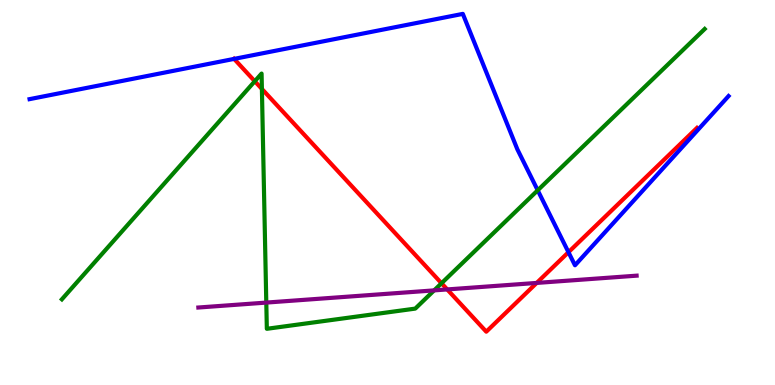[{'lines': ['blue', 'red'], 'intersections': [{'x': 3.02, 'y': 8.47}, {'x': 7.34, 'y': 3.45}]}, {'lines': ['green', 'red'], 'intersections': [{'x': 3.29, 'y': 7.89}, {'x': 3.38, 'y': 7.69}, {'x': 5.7, 'y': 2.64}]}, {'lines': ['purple', 'red'], 'intersections': [{'x': 5.77, 'y': 2.48}, {'x': 6.93, 'y': 2.65}]}, {'lines': ['blue', 'green'], 'intersections': [{'x': 6.94, 'y': 5.06}]}, {'lines': ['blue', 'purple'], 'intersections': []}, {'lines': ['green', 'purple'], 'intersections': [{'x': 3.44, 'y': 2.14}, {'x': 5.6, 'y': 2.46}]}]